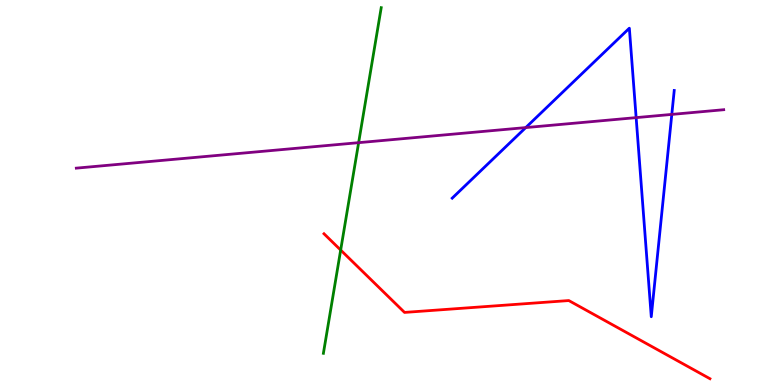[{'lines': ['blue', 'red'], 'intersections': []}, {'lines': ['green', 'red'], 'intersections': [{'x': 4.4, 'y': 3.51}]}, {'lines': ['purple', 'red'], 'intersections': []}, {'lines': ['blue', 'green'], 'intersections': []}, {'lines': ['blue', 'purple'], 'intersections': [{'x': 6.78, 'y': 6.69}, {'x': 8.21, 'y': 6.94}, {'x': 8.67, 'y': 7.03}]}, {'lines': ['green', 'purple'], 'intersections': [{'x': 4.63, 'y': 6.29}]}]